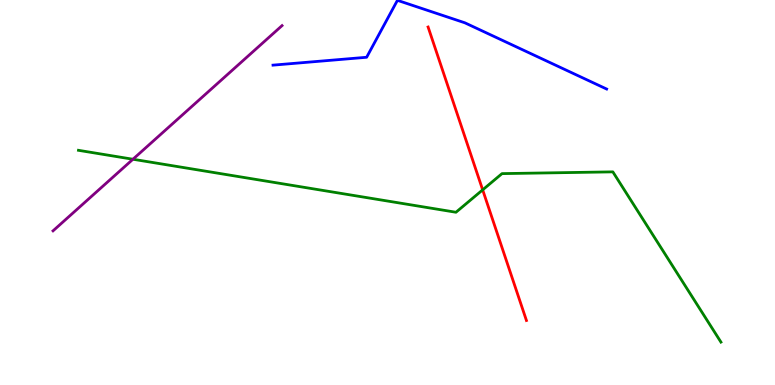[{'lines': ['blue', 'red'], 'intersections': []}, {'lines': ['green', 'red'], 'intersections': [{'x': 6.23, 'y': 5.07}]}, {'lines': ['purple', 'red'], 'intersections': []}, {'lines': ['blue', 'green'], 'intersections': []}, {'lines': ['blue', 'purple'], 'intersections': []}, {'lines': ['green', 'purple'], 'intersections': [{'x': 1.72, 'y': 5.86}]}]